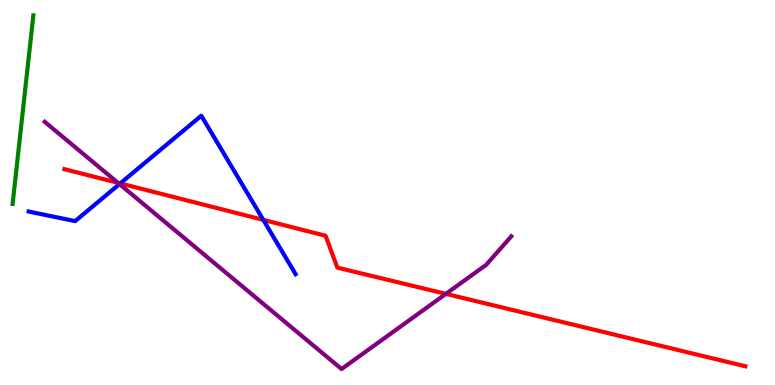[{'lines': ['blue', 'red'], 'intersections': [{'x': 1.55, 'y': 5.24}, {'x': 3.4, 'y': 4.29}]}, {'lines': ['green', 'red'], 'intersections': []}, {'lines': ['purple', 'red'], 'intersections': [{'x': 1.52, 'y': 5.25}, {'x': 5.75, 'y': 2.37}]}, {'lines': ['blue', 'green'], 'intersections': []}, {'lines': ['blue', 'purple'], 'intersections': [{'x': 1.54, 'y': 5.22}]}, {'lines': ['green', 'purple'], 'intersections': []}]